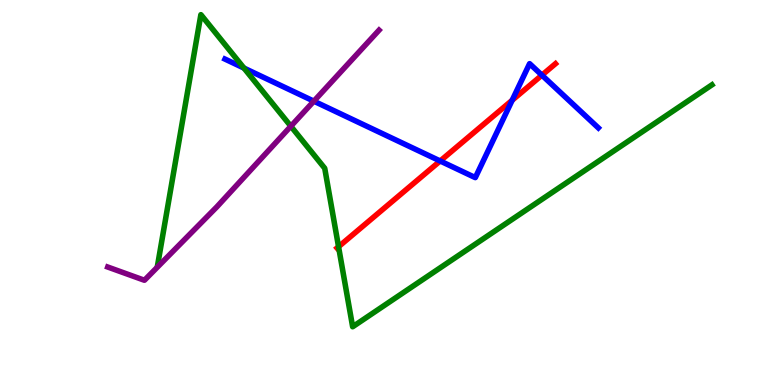[{'lines': ['blue', 'red'], 'intersections': [{'x': 5.68, 'y': 5.82}, {'x': 6.61, 'y': 7.4}, {'x': 6.99, 'y': 8.05}]}, {'lines': ['green', 'red'], 'intersections': [{'x': 4.37, 'y': 3.59}]}, {'lines': ['purple', 'red'], 'intersections': []}, {'lines': ['blue', 'green'], 'intersections': [{'x': 3.15, 'y': 8.23}]}, {'lines': ['blue', 'purple'], 'intersections': [{'x': 4.05, 'y': 7.37}]}, {'lines': ['green', 'purple'], 'intersections': [{'x': 3.75, 'y': 6.72}]}]